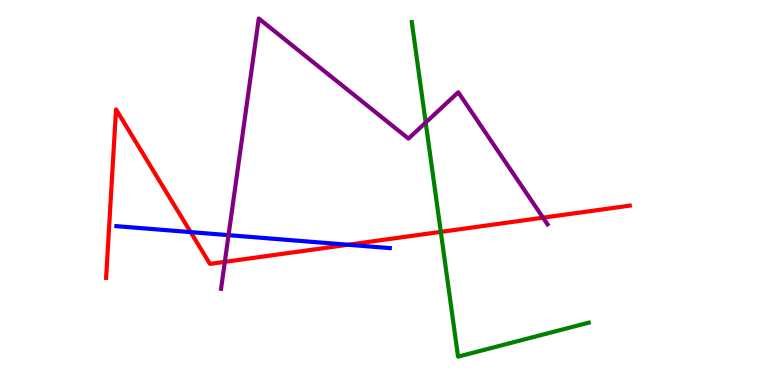[{'lines': ['blue', 'red'], 'intersections': [{'x': 2.46, 'y': 3.97}, {'x': 4.49, 'y': 3.64}]}, {'lines': ['green', 'red'], 'intersections': [{'x': 5.69, 'y': 3.98}]}, {'lines': ['purple', 'red'], 'intersections': [{'x': 2.9, 'y': 3.2}, {'x': 7.01, 'y': 4.35}]}, {'lines': ['blue', 'green'], 'intersections': []}, {'lines': ['blue', 'purple'], 'intersections': [{'x': 2.95, 'y': 3.89}]}, {'lines': ['green', 'purple'], 'intersections': [{'x': 5.49, 'y': 6.82}]}]